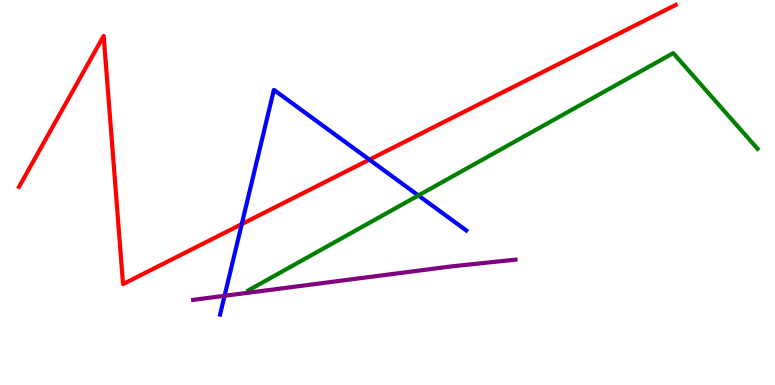[{'lines': ['blue', 'red'], 'intersections': [{'x': 3.12, 'y': 4.18}, {'x': 4.77, 'y': 5.85}]}, {'lines': ['green', 'red'], 'intersections': []}, {'lines': ['purple', 'red'], 'intersections': []}, {'lines': ['blue', 'green'], 'intersections': [{'x': 5.4, 'y': 4.92}]}, {'lines': ['blue', 'purple'], 'intersections': [{'x': 2.9, 'y': 2.32}]}, {'lines': ['green', 'purple'], 'intersections': []}]